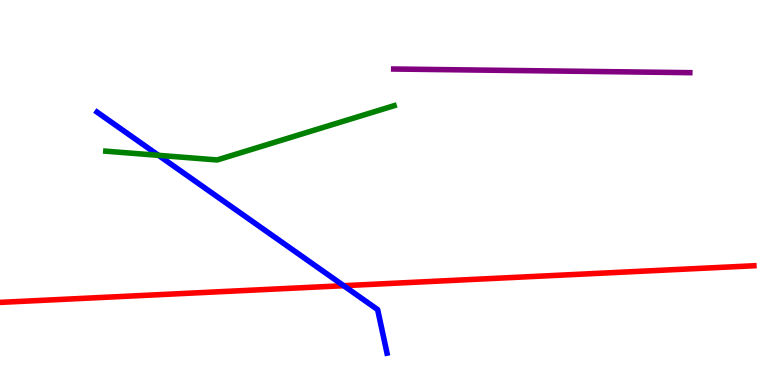[{'lines': ['blue', 'red'], 'intersections': [{'x': 4.43, 'y': 2.58}]}, {'lines': ['green', 'red'], 'intersections': []}, {'lines': ['purple', 'red'], 'intersections': []}, {'lines': ['blue', 'green'], 'intersections': [{'x': 2.04, 'y': 5.97}]}, {'lines': ['blue', 'purple'], 'intersections': []}, {'lines': ['green', 'purple'], 'intersections': []}]